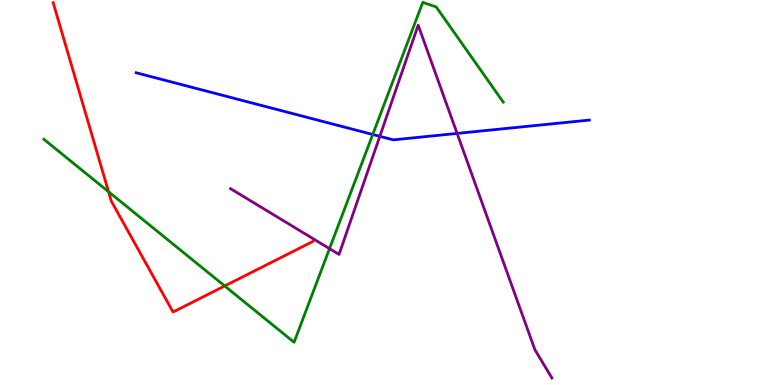[{'lines': ['blue', 'red'], 'intersections': []}, {'lines': ['green', 'red'], 'intersections': [{'x': 1.4, 'y': 5.02}, {'x': 2.9, 'y': 2.57}]}, {'lines': ['purple', 'red'], 'intersections': []}, {'lines': ['blue', 'green'], 'intersections': [{'x': 4.81, 'y': 6.51}]}, {'lines': ['blue', 'purple'], 'intersections': [{'x': 4.9, 'y': 6.46}, {'x': 5.9, 'y': 6.53}]}, {'lines': ['green', 'purple'], 'intersections': [{'x': 4.25, 'y': 3.54}]}]